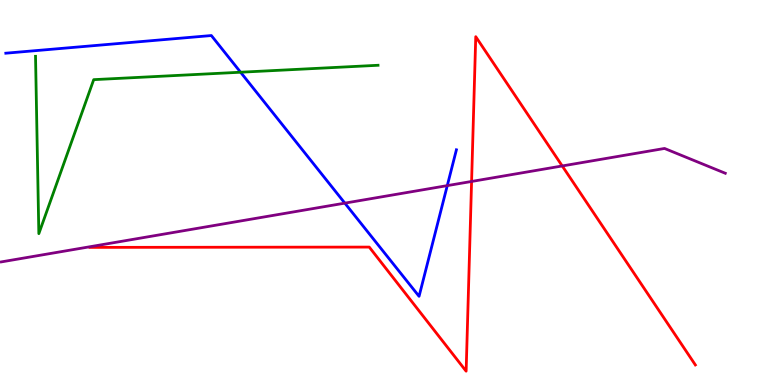[{'lines': ['blue', 'red'], 'intersections': []}, {'lines': ['green', 'red'], 'intersections': []}, {'lines': ['purple', 'red'], 'intersections': [{'x': 6.09, 'y': 5.29}, {'x': 7.25, 'y': 5.69}]}, {'lines': ['blue', 'green'], 'intersections': [{'x': 3.1, 'y': 8.12}]}, {'lines': ['blue', 'purple'], 'intersections': [{'x': 4.45, 'y': 4.72}, {'x': 5.77, 'y': 5.18}]}, {'lines': ['green', 'purple'], 'intersections': []}]